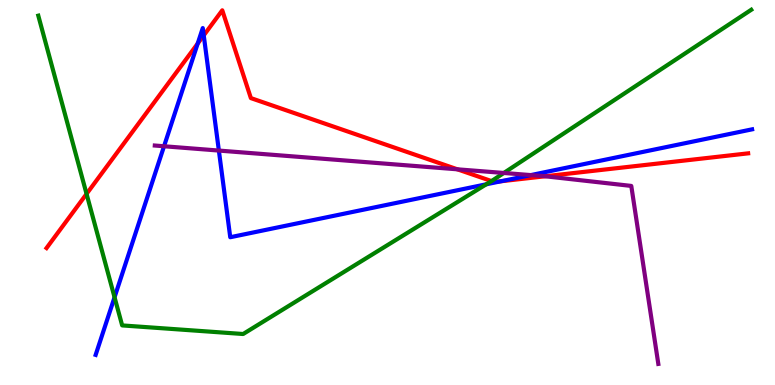[{'lines': ['blue', 'red'], 'intersections': [{'x': 2.55, 'y': 8.87}, {'x': 2.63, 'y': 9.08}, {'x': 6.46, 'y': 5.29}]}, {'lines': ['green', 'red'], 'intersections': [{'x': 1.12, 'y': 4.96}, {'x': 6.34, 'y': 5.3}]}, {'lines': ['purple', 'red'], 'intersections': [{'x': 5.9, 'y': 5.6}, {'x': 7.03, 'y': 5.42}]}, {'lines': ['blue', 'green'], 'intersections': [{'x': 1.48, 'y': 2.28}, {'x': 6.27, 'y': 5.21}]}, {'lines': ['blue', 'purple'], 'intersections': [{'x': 2.12, 'y': 6.2}, {'x': 2.82, 'y': 6.09}, {'x': 6.85, 'y': 5.45}]}, {'lines': ['green', 'purple'], 'intersections': [{'x': 6.5, 'y': 5.51}]}]